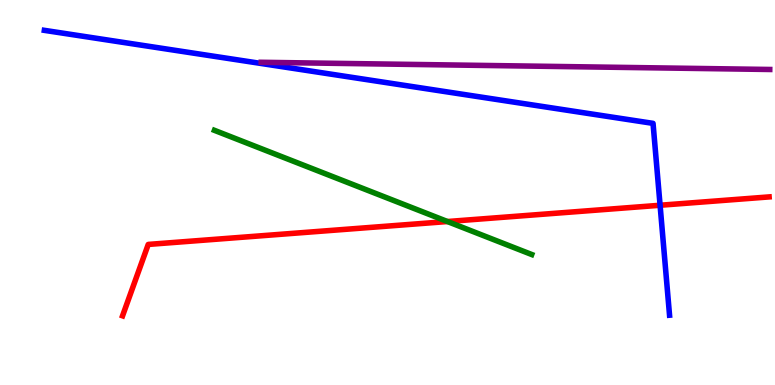[{'lines': ['blue', 'red'], 'intersections': [{'x': 8.52, 'y': 4.67}]}, {'lines': ['green', 'red'], 'intersections': [{'x': 5.77, 'y': 4.25}]}, {'lines': ['purple', 'red'], 'intersections': []}, {'lines': ['blue', 'green'], 'intersections': []}, {'lines': ['blue', 'purple'], 'intersections': []}, {'lines': ['green', 'purple'], 'intersections': []}]